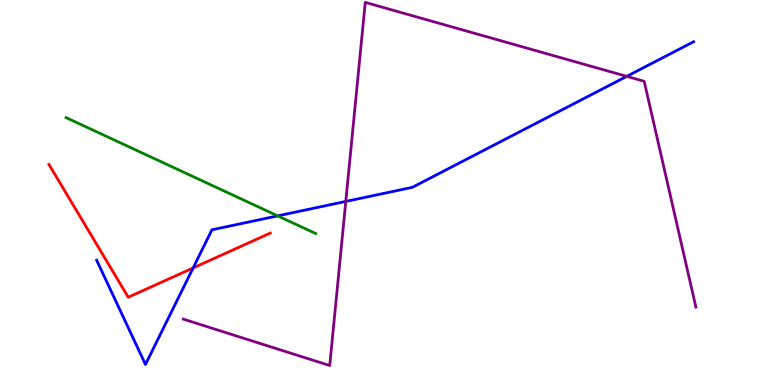[{'lines': ['blue', 'red'], 'intersections': [{'x': 2.49, 'y': 3.04}]}, {'lines': ['green', 'red'], 'intersections': []}, {'lines': ['purple', 'red'], 'intersections': []}, {'lines': ['blue', 'green'], 'intersections': [{'x': 3.58, 'y': 4.39}]}, {'lines': ['blue', 'purple'], 'intersections': [{'x': 4.46, 'y': 4.77}, {'x': 8.09, 'y': 8.02}]}, {'lines': ['green', 'purple'], 'intersections': []}]